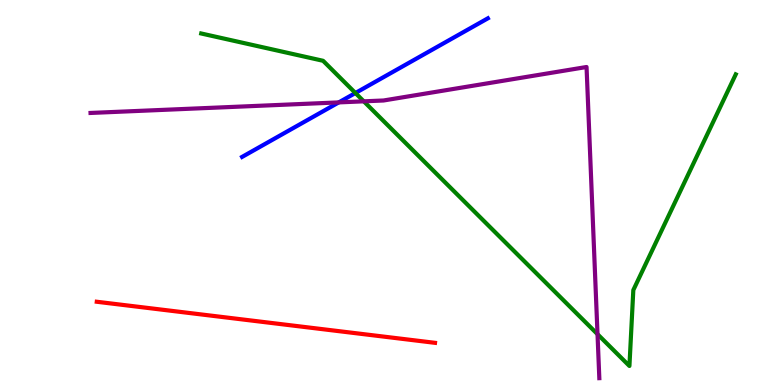[{'lines': ['blue', 'red'], 'intersections': []}, {'lines': ['green', 'red'], 'intersections': []}, {'lines': ['purple', 'red'], 'intersections': []}, {'lines': ['blue', 'green'], 'intersections': [{'x': 4.59, 'y': 7.58}]}, {'lines': ['blue', 'purple'], 'intersections': [{'x': 4.37, 'y': 7.34}]}, {'lines': ['green', 'purple'], 'intersections': [{'x': 4.69, 'y': 7.37}, {'x': 7.71, 'y': 1.32}]}]